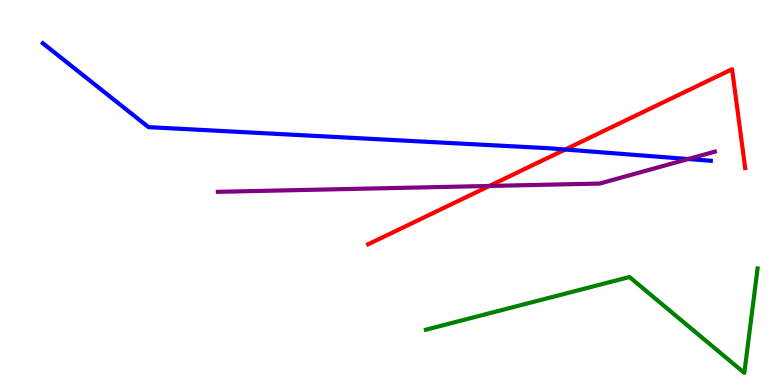[{'lines': ['blue', 'red'], 'intersections': [{'x': 7.29, 'y': 6.12}]}, {'lines': ['green', 'red'], 'intersections': []}, {'lines': ['purple', 'red'], 'intersections': [{'x': 6.32, 'y': 5.17}]}, {'lines': ['blue', 'green'], 'intersections': []}, {'lines': ['blue', 'purple'], 'intersections': [{'x': 8.88, 'y': 5.87}]}, {'lines': ['green', 'purple'], 'intersections': []}]